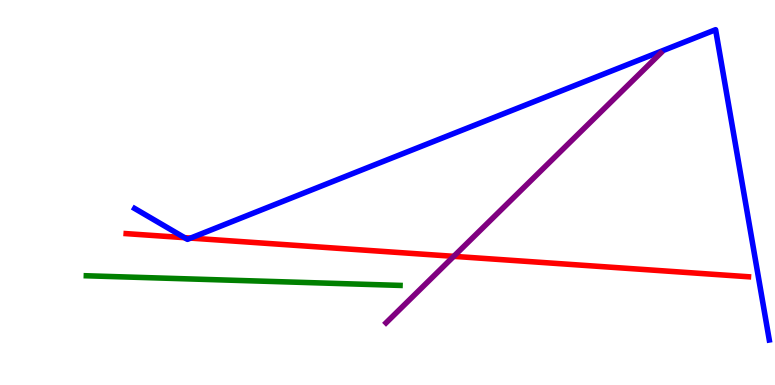[{'lines': ['blue', 'red'], 'intersections': [{'x': 2.38, 'y': 3.83}, {'x': 2.46, 'y': 3.82}]}, {'lines': ['green', 'red'], 'intersections': []}, {'lines': ['purple', 'red'], 'intersections': [{'x': 5.86, 'y': 3.34}]}, {'lines': ['blue', 'green'], 'intersections': []}, {'lines': ['blue', 'purple'], 'intersections': []}, {'lines': ['green', 'purple'], 'intersections': []}]